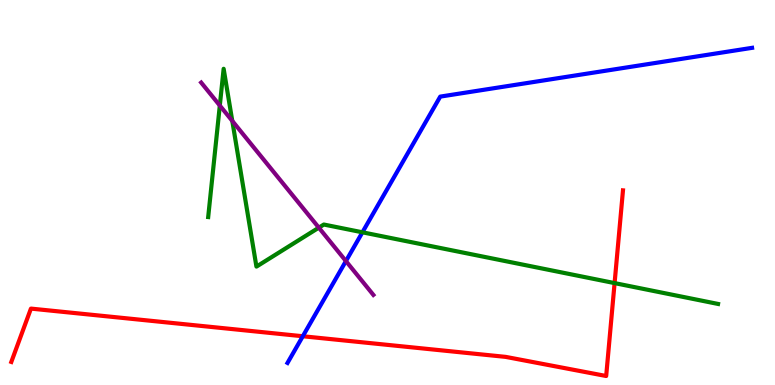[{'lines': ['blue', 'red'], 'intersections': [{'x': 3.91, 'y': 1.27}]}, {'lines': ['green', 'red'], 'intersections': [{'x': 7.93, 'y': 2.65}]}, {'lines': ['purple', 'red'], 'intersections': []}, {'lines': ['blue', 'green'], 'intersections': [{'x': 4.68, 'y': 3.97}]}, {'lines': ['blue', 'purple'], 'intersections': [{'x': 4.46, 'y': 3.22}]}, {'lines': ['green', 'purple'], 'intersections': [{'x': 2.84, 'y': 7.26}, {'x': 3.0, 'y': 6.86}, {'x': 4.11, 'y': 4.09}]}]